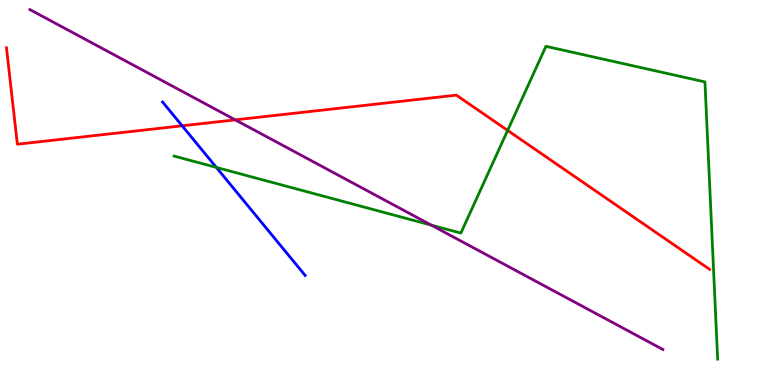[{'lines': ['blue', 'red'], 'intersections': [{'x': 2.35, 'y': 6.73}]}, {'lines': ['green', 'red'], 'intersections': [{'x': 6.55, 'y': 6.61}]}, {'lines': ['purple', 'red'], 'intersections': [{'x': 3.04, 'y': 6.89}]}, {'lines': ['blue', 'green'], 'intersections': [{'x': 2.79, 'y': 5.65}]}, {'lines': ['blue', 'purple'], 'intersections': []}, {'lines': ['green', 'purple'], 'intersections': [{'x': 5.57, 'y': 4.15}]}]